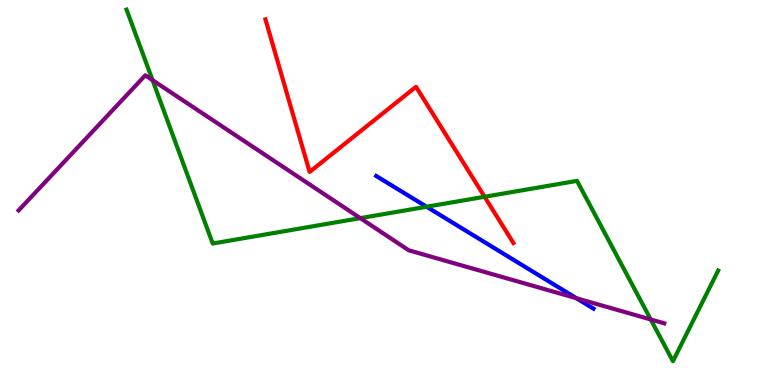[{'lines': ['blue', 'red'], 'intersections': []}, {'lines': ['green', 'red'], 'intersections': [{'x': 6.25, 'y': 4.89}]}, {'lines': ['purple', 'red'], 'intersections': []}, {'lines': ['blue', 'green'], 'intersections': [{'x': 5.5, 'y': 4.63}]}, {'lines': ['blue', 'purple'], 'intersections': [{'x': 7.44, 'y': 2.25}]}, {'lines': ['green', 'purple'], 'intersections': [{'x': 1.97, 'y': 7.92}, {'x': 4.65, 'y': 4.33}, {'x': 8.4, 'y': 1.7}]}]